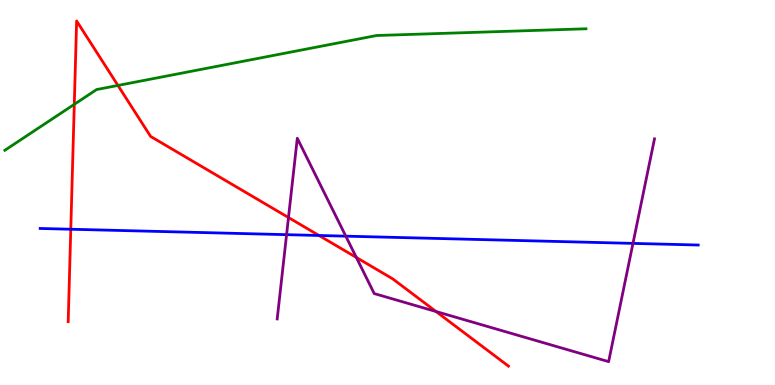[{'lines': ['blue', 'red'], 'intersections': [{'x': 0.913, 'y': 4.05}, {'x': 4.12, 'y': 3.88}]}, {'lines': ['green', 'red'], 'intersections': [{'x': 0.959, 'y': 7.29}, {'x': 1.52, 'y': 7.78}]}, {'lines': ['purple', 'red'], 'intersections': [{'x': 3.72, 'y': 4.35}, {'x': 4.6, 'y': 3.31}, {'x': 5.63, 'y': 1.91}]}, {'lines': ['blue', 'green'], 'intersections': []}, {'lines': ['blue', 'purple'], 'intersections': [{'x': 3.7, 'y': 3.9}, {'x': 4.46, 'y': 3.87}, {'x': 8.17, 'y': 3.68}]}, {'lines': ['green', 'purple'], 'intersections': []}]